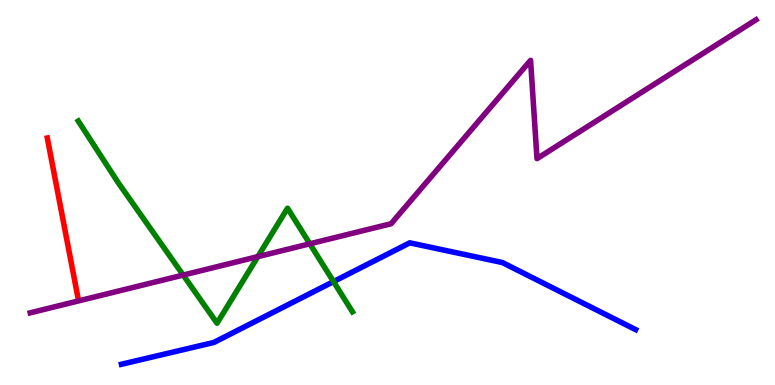[{'lines': ['blue', 'red'], 'intersections': []}, {'lines': ['green', 'red'], 'intersections': []}, {'lines': ['purple', 'red'], 'intersections': []}, {'lines': ['blue', 'green'], 'intersections': [{'x': 4.3, 'y': 2.69}]}, {'lines': ['blue', 'purple'], 'intersections': []}, {'lines': ['green', 'purple'], 'intersections': [{'x': 2.36, 'y': 2.86}, {'x': 3.33, 'y': 3.33}, {'x': 4.0, 'y': 3.67}]}]